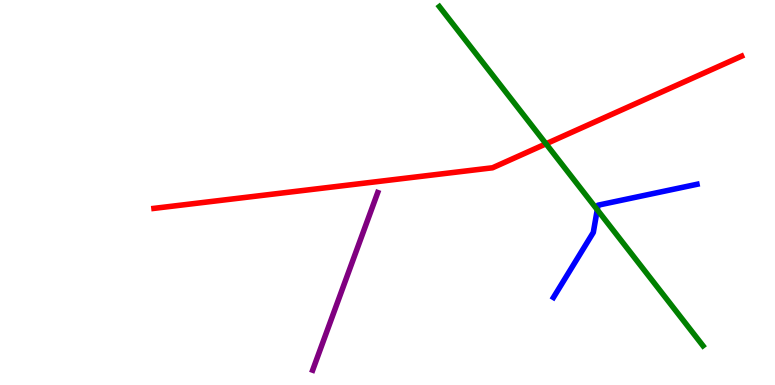[{'lines': ['blue', 'red'], 'intersections': []}, {'lines': ['green', 'red'], 'intersections': [{'x': 7.05, 'y': 6.26}]}, {'lines': ['purple', 'red'], 'intersections': []}, {'lines': ['blue', 'green'], 'intersections': [{'x': 7.71, 'y': 4.55}]}, {'lines': ['blue', 'purple'], 'intersections': []}, {'lines': ['green', 'purple'], 'intersections': []}]